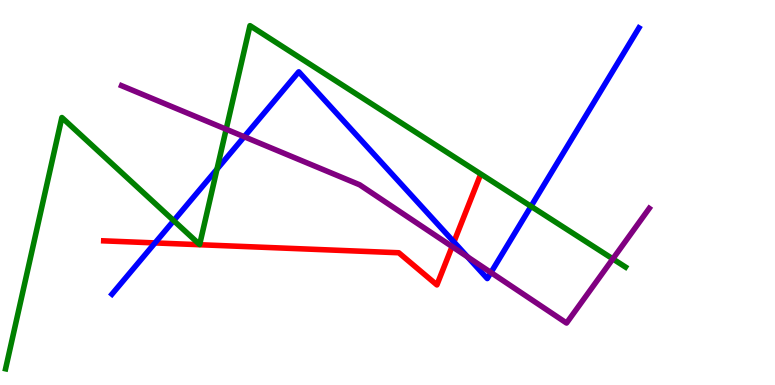[{'lines': ['blue', 'red'], 'intersections': [{'x': 2.0, 'y': 3.69}, {'x': 5.86, 'y': 3.72}]}, {'lines': ['green', 'red'], 'intersections': []}, {'lines': ['purple', 'red'], 'intersections': [{'x': 5.83, 'y': 3.6}]}, {'lines': ['blue', 'green'], 'intersections': [{'x': 2.24, 'y': 4.27}, {'x': 2.8, 'y': 5.61}, {'x': 6.85, 'y': 4.64}]}, {'lines': ['blue', 'purple'], 'intersections': [{'x': 3.15, 'y': 6.45}, {'x': 6.03, 'y': 3.33}, {'x': 6.33, 'y': 2.92}]}, {'lines': ['green', 'purple'], 'intersections': [{'x': 2.92, 'y': 6.64}, {'x': 7.91, 'y': 3.28}]}]